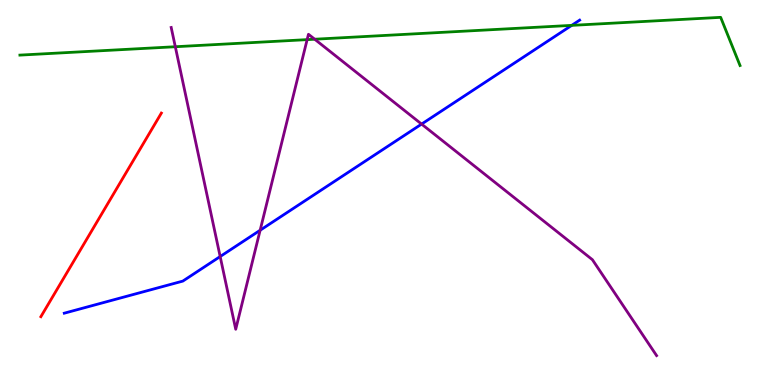[{'lines': ['blue', 'red'], 'intersections': []}, {'lines': ['green', 'red'], 'intersections': []}, {'lines': ['purple', 'red'], 'intersections': []}, {'lines': ['blue', 'green'], 'intersections': [{'x': 7.38, 'y': 9.34}]}, {'lines': ['blue', 'purple'], 'intersections': [{'x': 2.84, 'y': 3.34}, {'x': 3.36, 'y': 4.02}, {'x': 5.44, 'y': 6.78}]}, {'lines': ['green', 'purple'], 'intersections': [{'x': 2.26, 'y': 8.79}, {'x': 3.96, 'y': 8.97}, {'x': 4.06, 'y': 8.98}]}]